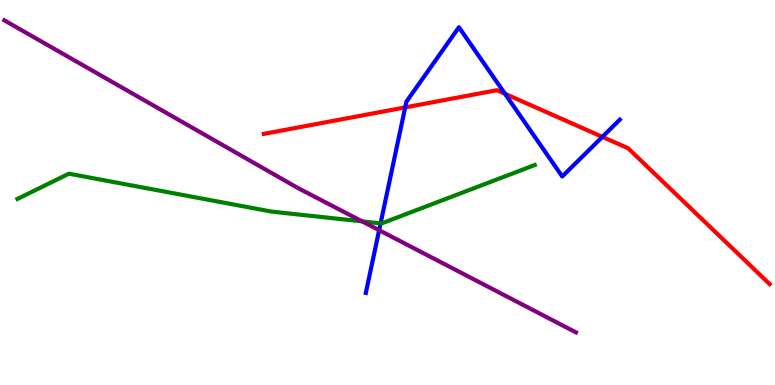[{'lines': ['blue', 'red'], 'intersections': [{'x': 5.23, 'y': 7.21}, {'x': 6.52, 'y': 7.56}, {'x': 7.77, 'y': 6.44}]}, {'lines': ['green', 'red'], 'intersections': []}, {'lines': ['purple', 'red'], 'intersections': []}, {'lines': ['blue', 'green'], 'intersections': [{'x': 4.91, 'y': 4.2}]}, {'lines': ['blue', 'purple'], 'intersections': [{'x': 4.89, 'y': 4.02}]}, {'lines': ['green', 'purple'], 'intersections': [{'x': 4.67, 'y': 4.25}]}]